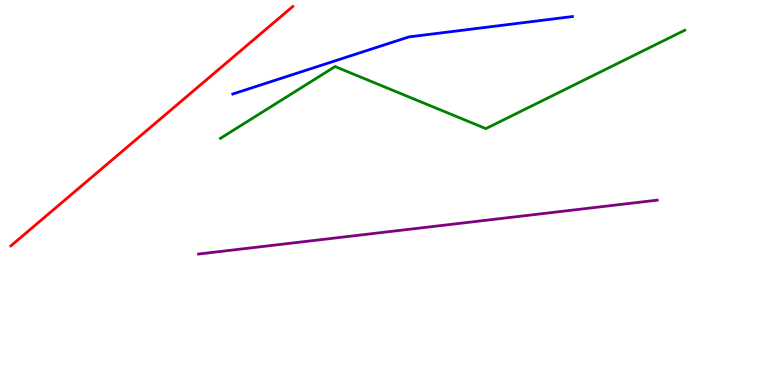[{'lines': ['blue', 'red'], 'intersections': []}, {'lines': ['green', 'red'], 'intersections': []}, {'lines': ['purple', 'red'], 'intersections': []}, {'lines': ['blue', 'green'], 'intersections': []}, {'lines': ['blue', 'purple'], 'intersections': []}, {'lines': ['green', 'purple'], 'intersections': []}]